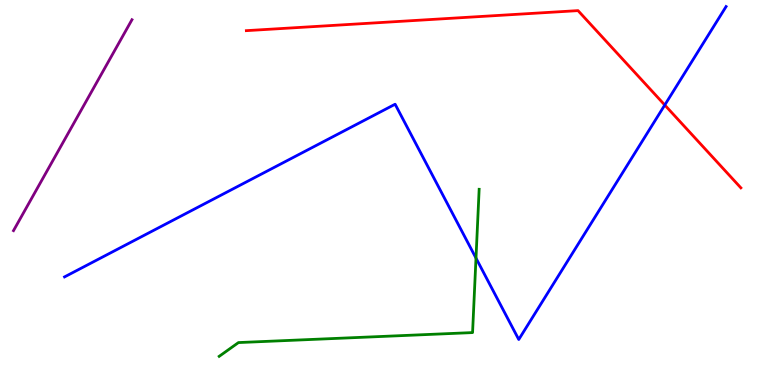[{'lines': ['blue', 'red'], 'intersections': [{'x': 8.58, 'y': 7.27}]}, {'lines': ['green', 'red'], 'intersections': []}, {'lines': ['purple', 'red'], 'intersections': []}, {'lines': ['blue', 'green'], 'intersections': [{'x': 6.14, 'y': 3.3}]}, {'lines': ['blue', 'purple'], 'intersections': []}, {'lines': ['green', 'purple'], 'intersections': []}]